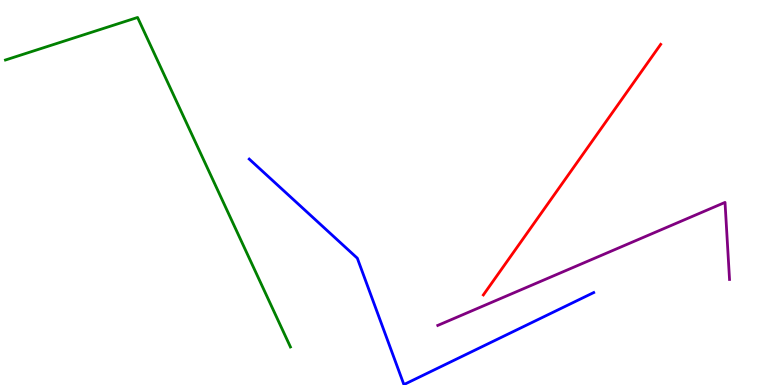[{'lines': ['blue', 'red'], 'intersections': []}, {'lines': ['green', 'red'], 'intersections': []}, {'lines': ['purple', 'red'], 'intersections': []}, {'lines': ['blue', 'green'], 'intersections': []}, {'lines': ['blue', 'purple'], 'intersections': []}, {'lines': ['green', 'purple'], 'intersections': []}]